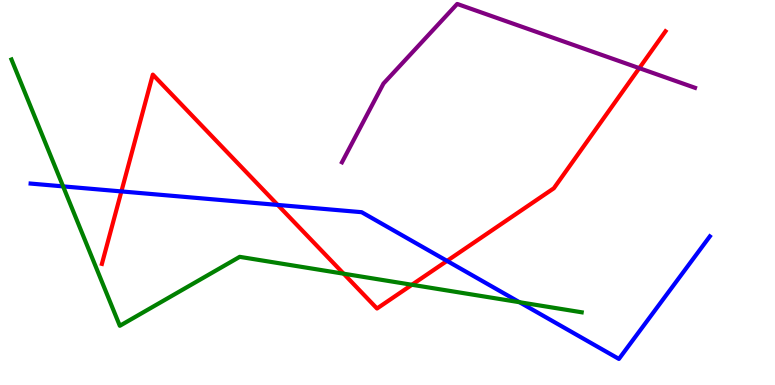[{'lines': ['blue', 'red'], 'intersections': [{'x': 1.57, 'y': 5.03}, {'x': 3.58, 'y': 4.68}, {'x': 5.77, 'y': 3.22}]}, {'lines': ['green', 'red'], 'intersections': [{'x': 4.43, 'y': 2.89}, {'x': 5.32, 'y': 2.6}]}, {'lines': ['purple', 'red'], 'intersections': [{'x': 8.25, 'y': 8.23}]}, {'lines': ['blue', 'green'], 'intersections': [{'x': 0.814, 'y': 5.16}, {'x': 6.7, 'y': 2.15}]}, {'lines': ['blue', 'purple'], 'intersections': []}, {'lines': ['green', 'purple'], 'intersections': []}]